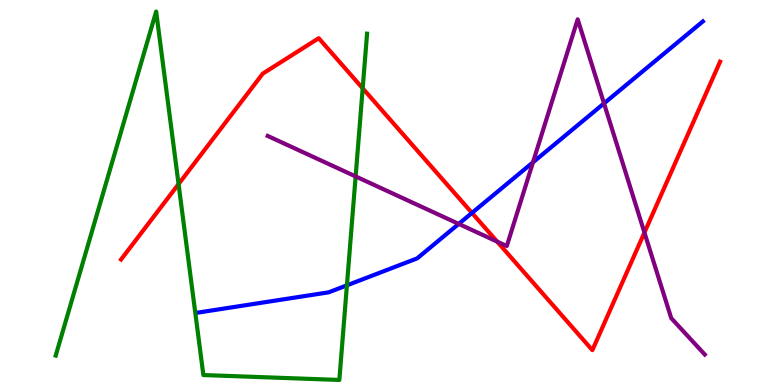[{'lines': ['blue', 'red'], 'intersections': [{'x': 6.09, 'y': 4.47}]}, {'lines': ['green', 'red'], 'intersections': [{'x': 2.3, 'y': 5.22}, {'x': 4.68, 'y': 7.71}]}, {'lines': ['purple', 'red'], 'intersections': [{'x': 6.41, 'y': 3.73}, {'x': 8.32, 'y': 3.96}]}, {'lines': ['blue', 'green'], 'intersections': [{'x': 4.48, 'y': 2.59}]}, {'lines': ['blue', 'purple'], 'intersections': [{'x': 5.92, 'y': 4.18}, {'x': 6.88, 'y': 5.78}, {'x': 7.79, 'y': 7.31}]}, {'lines': ['green', 'purple'], 'intersections': [{'x': 4.59, 'y': 5.42}]}]